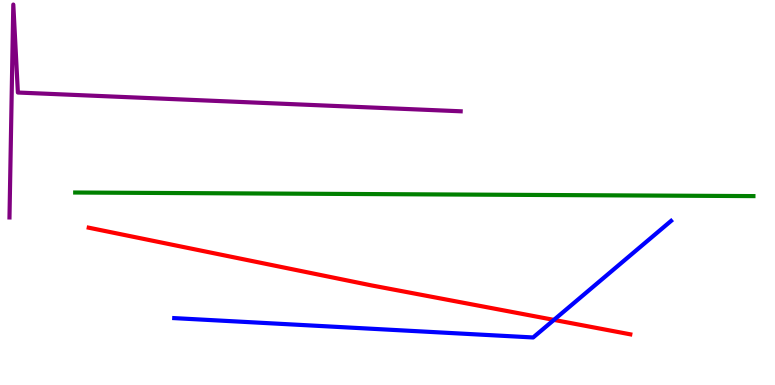[{'lines': ['blue', 'red'], 'intersections': [{'x': 7.15, 'y': 1.69}]}, {'lines': ['green', 'red'], 'intersections': []}, {'lines': ['purple', 'red'], 'intersections': []}, {'lines': ['blue', 'green'], 'intersections': []}, {'lines': ['blue', 'purple'], 'intersections': []}, {'lines': ['green', 'purple'], 'intersections': []}]